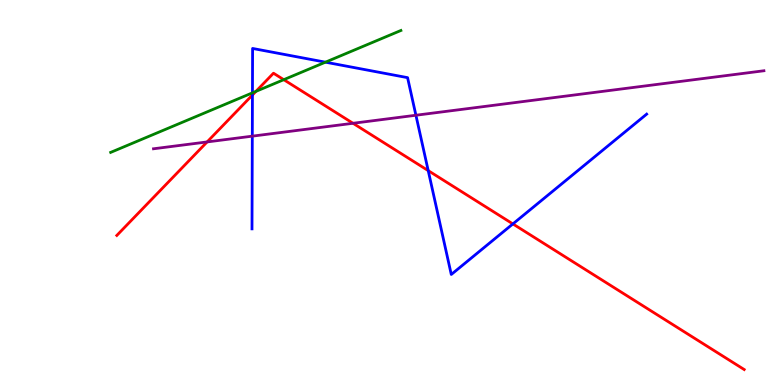[{'lines': ['blue', 'red'], 'intersections': [{'x': 3.26, 'y': 7.53}, {'x': 5.53, 'y': 5.57}, {'x': 6.62, 'y': 4.18}]}, {'lines': ['green', 'red'], 'intersections': [{'x': 3.3, 'y': 7.63}, {'x': 3.66, 'y': 7.93}]}, {'lines': ['purple', 'red'], 'intersections': [{'x': 2.67, 'y': 6.31}, {'x': 4.56, 'y': 6.8}]}, {'lines': ['blue', 'green'], 'intersections': [{'x': 3.26, 'y': 7.59}, {'x': 4.2, 'y': 8.39}]}, {'lines': ['blue', 'purple'], 'intersections': [{'x': 3.26, 'y': 6.46}, {'x': 5.37, 'y': 7.01}]}, {'lines': ['green', 'purple'], 'intersections': []}]